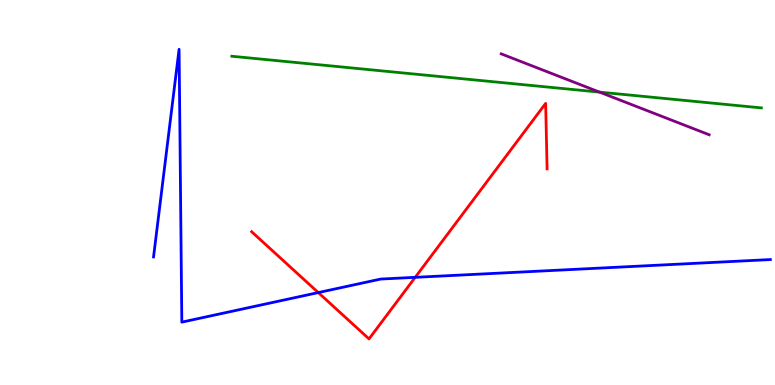[{'lines': ['blue', 'red'], 'intersections': [{'x': 4.11, 'y': 2.4}, {'x': 5.36, 'y': 2.8}]}, {'lines': ['green', 'red'], 'intersections': []}, {'lines': ['purple', 'red'], 'intersections': []}, {'lines': ['blue', 'green'], 'intersections': []}, {'lines': ['blue', 'purple'], 'intersections': []}, {'lines': ['green', 'purple'], 'intersections': [{'x': 7.74, 'y': 7.61}]}]